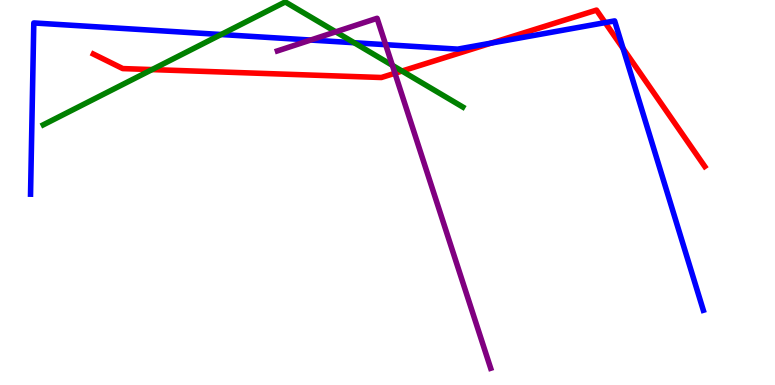[{'lines': ['blue', 'red'], 'intersections': [{'x': 6.34, 'y': 8.88}, {'x': 7.81, 'y': 9.41}, {'x': 8.04, 'y': 8.74}]}, {'lines': ['green', 'red'], 'intersections': [{'x': 1.96, 'y': 8.19}, {'x': 5.19, 'y': 8.15}]}, {'lines': ['purple', 'red'], 'intersections': [{'x': 5.1, 'y': 8.1}]}, {'lines': ['blue', 'green'], 'intersections': [{'x': 2.85, 'y': 9.1}, {'x': 4.57, 'y': 8.89}]}, {'lines': ['blue', 'purple'], 'intersections': [{'x': 4.01, 'y': 8.96}, {'x': 4.98, 'y': 8.84}]}, {'lines': ['green', 'purple'], 'intersections': [{'x': 4.33, 'y': 9.17}, {'x': 5.06, 'y': 8.3}]}]